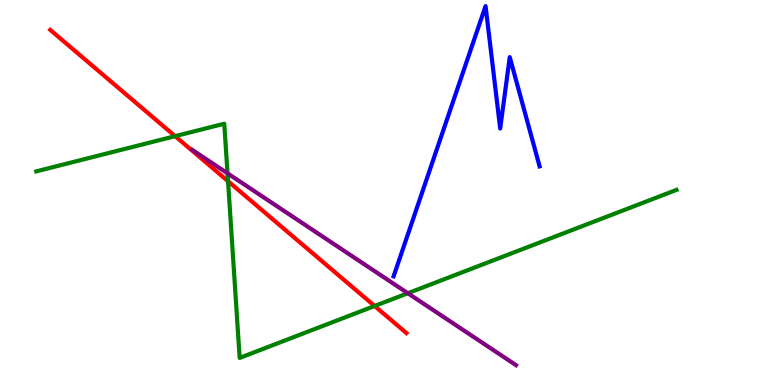[{'lines': ['blue', 'red'], 'intersections': []}, {'lines': ['green', 'red'], 'intersections': [{'x': 2.26, 'y': 6.46}, {'x': 2.94, 'y': 5.29}, {'x': 4.83, 'y': 2.05}]}, {'lines': ['purple', 'red'], 'intersections': []}, {'lines': ['blue', 'green'], 'intersections': []}, {'lines': ['blue', 'purple'], 'intersections': []}, {'lines': ['green', 'purple'], 'intersections': [{'x': 2.94, 'y': 5.5}, {'x': 5.26, 'y': 2.38}]}]